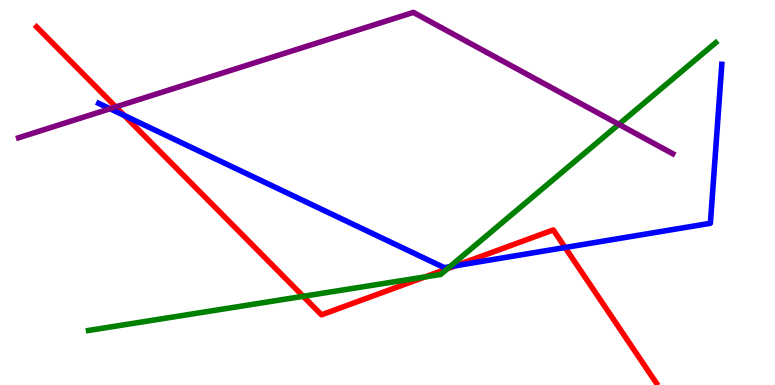[{'lines': ['blue', 'red'], 'intersections': [{'x': 1.6, 'y': 7.0}, {'x': 5.88, 'y': 3.1}, {'x': 7.29, 'y': 3.57}]}, {'lines': ['green', 'red'], 'intersections': [{'x': 3.91, 'y': 2.3}, {'x': 5.48, 'y': 2.81}, {'x': 5.77, 'y': 3.02}]}, {'lines': ['purple', 'red'], 'intersections': [{'x': 1.49, 'y': 7.22}]}, {'lines': ['blue', 'green'], 'intersections': [{'x': 5.8, 'y': 3.07}]}, {'lines': ['blue', 'purple'], 'intersections': [{'x': 1.42, 'y': 7.18}]}, {'lines': ['green', 'purple'], 'intersections': [{'x': 7.98, 'y': 6.77}]}]